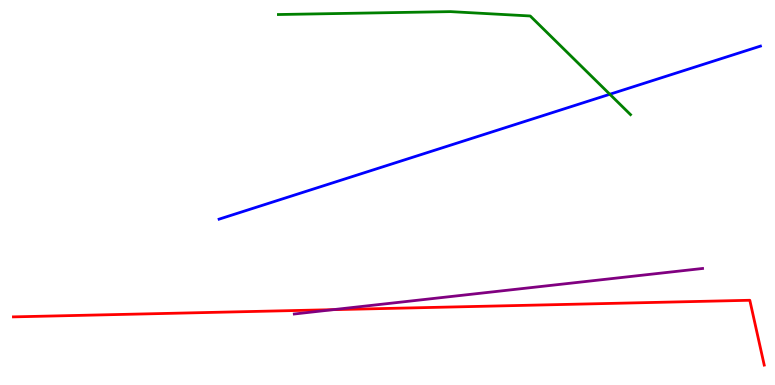[{'lines': ['blue', 'red'], 'intersections': []}, {'lines': ['green', 'red'], 'intersections': []}, {'lines': ['purple', 'red'], 'intersections': [{'x': 4.3, 'y': 1.96}]}, {'lines': ['blue', 'green'], 'intersections': [{'x': 7.87, 'y': 7.55}]}, {'lines': ['blue', 'purple'], 'intersections': []}, {'lines': ['green', 'purple'], 'intersections': []}]